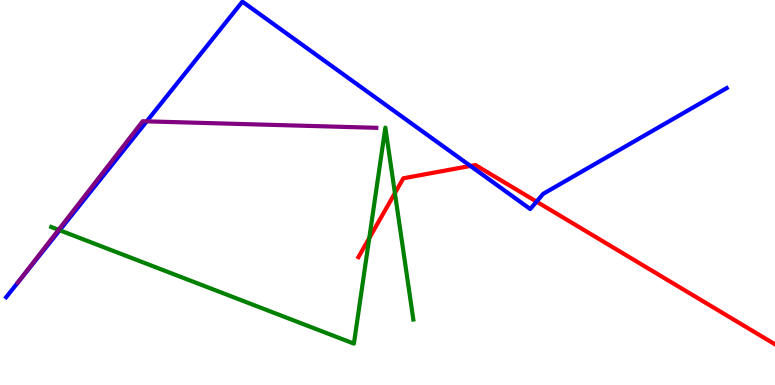[{'lines': ['blue', 'red'], 'intersections': [{'x': 6.07, 'y': 5.69}, {'x': 6.92, 'y': 4.76}]}, {'lines': ['green', 'red'], 'intersections': [{'x': 4.76, 'y': 3.82}, {'x': 5.1, 'y': 4.98}]}, {'lines': ['purple', 'red'], 'intersections': []}, {'lines': ['blue', 'green'], 'intersections': [{'x': 0.77, 'y': 4.02}]}, {'lines': ['blue', 'purple'], 'intersections': [{'x': 1.89, 'y': 6.85}]}, {'lines': ['green', 'purple'], 'intersections': [{'x': 0.756, 'y': 4.03}]}]